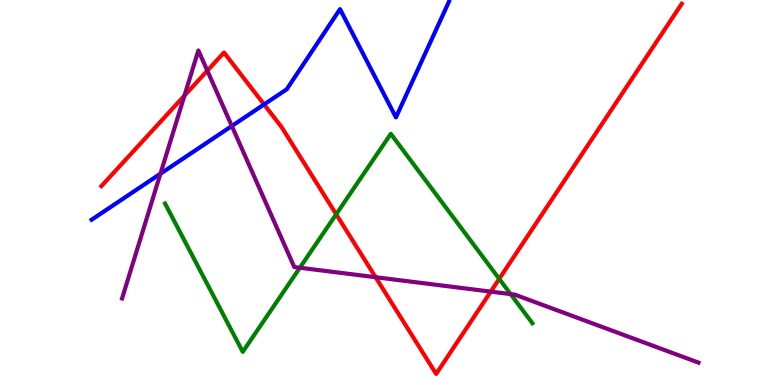[{'lines': ['blue', 'red'], 'intersections': [{'x': 3.41, 'y': 7.29}]}, {'lines': ['green', 'red'], 'intersections': [{'x': 4.34, 'y': 4.43}, {'x': 6.44, 'y': 2.76}]}, {'lines': ['purple', 'red'], 'intersections': [{'x': 2.38, 'y': 7.52}, {'x': 2.68, 'y': 8.16}, {'x': 4.85, 'y': 2.8}, {'x': 6.33, 'y': 2.43}]}, {'lines': ['blue', 'green'], 'intersections': []}, {'lines': ['blue', 'purple'], 'intersections': [{'x': 2.07, 'y': 5.49}, {'x': 2.99, 'y': 6.73}]}, {'lines': ['green', 'purple'], 'intersections': [{'x': 3.87, 'y': 3.05}, {'x': 6.59, 'y': 2.36}]}]